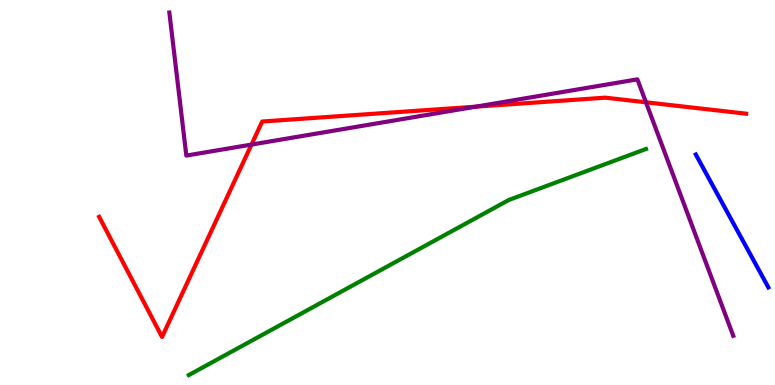[{'lines': ['blue', 'red'], 'intersections': []}, {'lines': ['green', 'red'], 'intersections': []}, {'lines': ['purple', 'red'], 'intersections': [{'x': 3.25, 'y': 6.24}, {'x': 6.14, 'y': 7.23}, {'x': 8.33, 'y': 7.34}]}, {'lines': ['blue', 'green'], 'intersections': []}, {'lines': ['blue', 'purple'], 'intersections': []}, {'lines': ['green', 'purple'], 'intersections': []}]